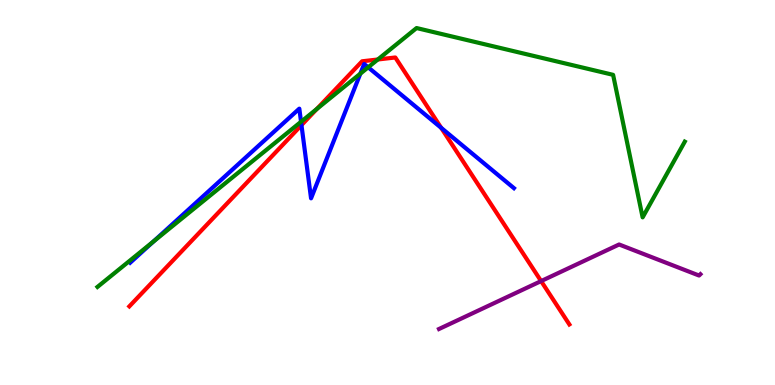[{'lines': ['blue', 'red'], 'intersections': [{'x': 3.89, 'y': 6.75}, {'x': 5.69, 'y': 6.68}]}, {'lines': ['green', 'red'], 'intersections': [{'x': 4.09, 'y': 7.17}, {'x': 4.87, 'y': 8.45}]}, {'lines': ['purple', 'red'], 'intersections': [{'x': 6.98, 'y': 2.7}]}, {'lines': ['blue', 'green'], 'intersections': [{'x': 1.98, 'y': 3.73}, {'x': 3.88, 'y': 6.84}, {'x': 4.65, 'y': 8.09}, {'x': 4.75, 'y': 8.25}]}, {'lines': ['blue', 'purple'], 'intersections': []}, {'lines': ['green', 'purple'], 'intersections': []}]